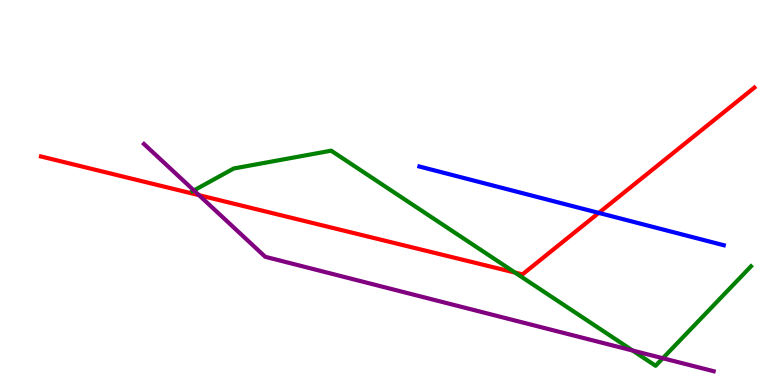[{'lines': ['blue', 'red'], 'intersections': [{'x': 7.73, 'y': 4.47}]}, {'lines': ['green', 'red'], 'intersections': [{'x': 6.64, 'y': 2.92}]}, {'lines': ['purple', 'red'], 'intersections': [{'x': 2.57, 'y': 4.93}]}, {'lines': ['blue', 'green'], 'intersections': []}, {'lines': ['blue', 'purple'], 'intersections': []}, {'lines': ['green', 'purple'], 'intersections': [{'x': 2.5, 'y': 5.05}, {'x': 8.16, 'y': 0.895}, {'x': 8.55, 'y': 0.695}]}]